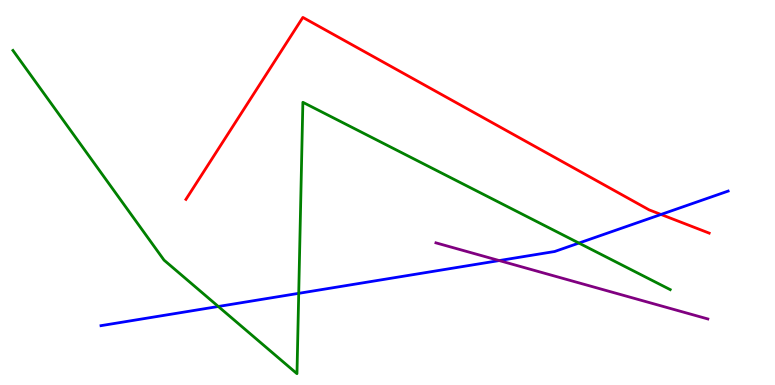[{'lines': ['blue', 'red'], 'intersections': [{'x': 8.53, 'y': 4.43}]}, {'lines': ['green', 'red'], 'intersections': []}, {'lines': ['purple', 'red'], 'intersections': []}, {'lines': ['blue', 'green'], 'intersections': [{'x': 2.82, 'y': 2.04}, {'x': 3.85, 'y': 2.38}, {'x': 7.47, 'y': 3.69}]}, {'lines': ['blue', 'purple'], 'intersections': [{'x': 6.44, 'y': 3.23}]}, {'lines': ['green', 'purple'], 'intersections': []}]